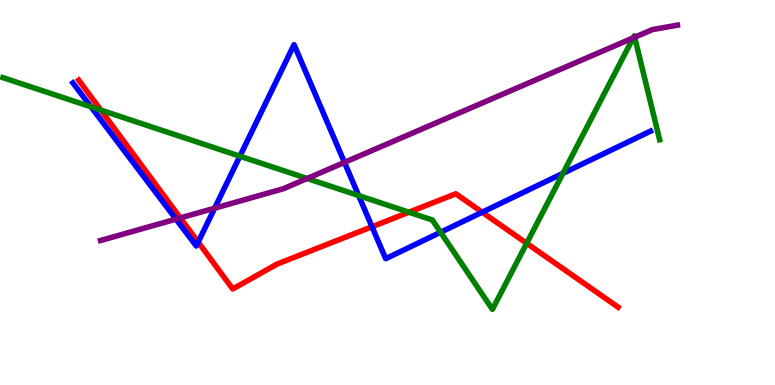[{'lines': ['blue', 'red'], 'intersections': [{'x': 2.56, 'y': 3.71}, {'x': 4.8, 'y': 4.11}, {'x': 6.22, 'y': 4.49}]}, {'lines': ['green', 'red'], 'intersections': [{'x': 1.3, 'y': 7.14}, {'x': 5.28, 'y': 4.49}, {'x': 6.8, 'y': 3.68}]}, {'lines': ['purple', 'red'], 'intersections': [{'x': 2.33, 'y': 4.34}]}, {'lines': ['blue', 'green'], 'intersections': [{'x': 1.17, 'y': 7.23}, {'x': 3.1, 'y': 5.94}, {'x': 4.63, 'y': 4.92}, {'x': 5.69, 'y': 3.97}, {'x': 7.26, 'y': 5.5}]}, {'lines': ['blue', 'purple'], 'intersections': [{'x': 2.27, 'y': 4.31}, {'x': 2.77, 'y': 4.59}, {'x': 4.44, 'y': 5.78}]}, {'lines': ['green', 'purple'], 'intersections': [{'x': 3.96, 'y': 5.36}, {'x': 8.17, 'y': 9.02}, {'x': 8.19, 'y': 9.03}]}]